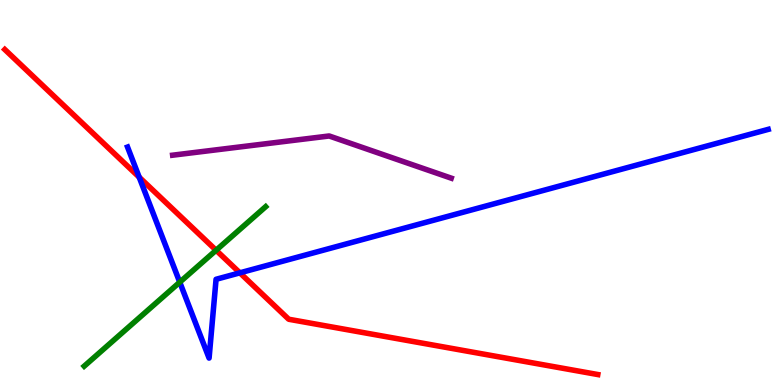[{'lines': ['blue', 'red'], 'intersections': [{'x': 1.8, 'y': 5.4}, {'x': 3.1, 'y': 2.91}]}, {'lines': ['green', 'red'], 'intersections': [{'x': 2.79, 'y': 3.5}]}, {'lines': ['purple', 'red'], 'intersections': []}, {'lines': ['blue', 'green'], 'intersections': [{'x': 2.32, 'y': 2.67}]}, {'lines': ['blue', 'purple'], 'intersections': []}, {'lines': ['green', 'purple'], 'intersections': []}]